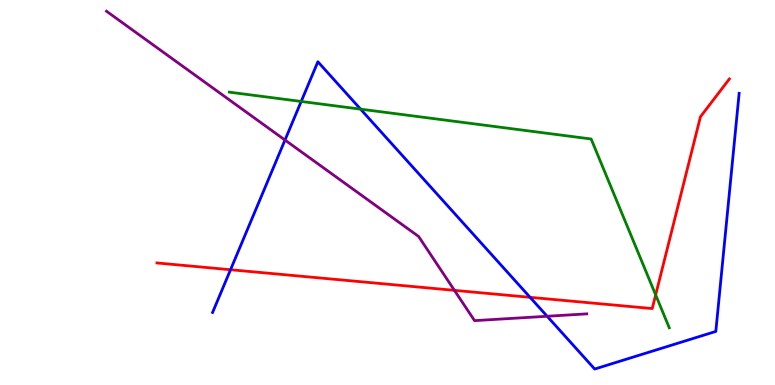[{'lines': ['blue', 'red'], 'intersections': [{'x': 2.97, 'y': 2.99}, {'x': 6.84, 'y': 2.28}]}, {'lines': ['green', 'red'], 'intersections': [{'x': 8.46, 'y': 2.34}]}, {'lines': ['purple', 'red'], 'intersections': [{'x': 5.86, 'y': 2.46}]}, {'lines': ['blue', 'green'], 'intersections': [{'x': 3.89, 'y': 7.36}, {'x': 4.65, 'y': 7.17}]}, {'lines': ['blue', 'purple'], 'intersections': [{'x': 3.68, 'y': 6.36}, {'x': 7.06, 'y': 1.79}]}, {'lines': ['green', 'purple'], 'intersections': []}]